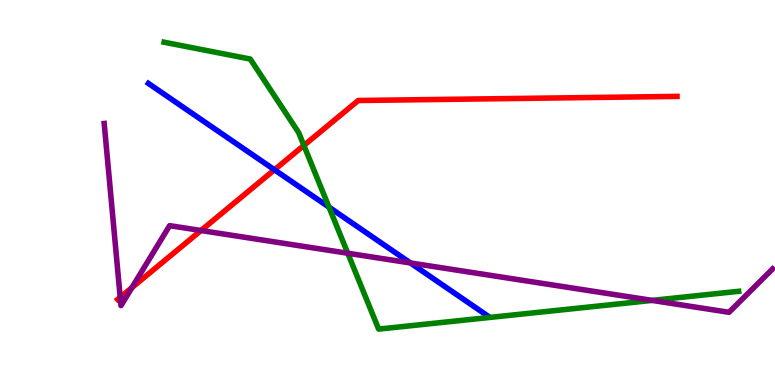[{'lines': ['blue', 'red'], 'intersections': [{'x': 3.54, 'y': 5.59}]}, {'lines': ['green', 'red'], 'intersections': [{'x': 3.92, 'y': 6.22}]}, {'lines': ['purple', 'red'], 'intersections': [{'x': 1.55, 'y': 2.28}, {'x': 1.7, 'y': 2.53}, {'x': 2.59, 'y': 4.01}]}, {'lines': ['blue', 'green'], 'intersections': [{'x': 4.25, 'y': 4.62}]}, {'lines': ['blue', 'purple'], 'intersections': [{'x': 5.3, 'y': 3.17}]}, {'lines': ['green', 'purple'], 'intersections': [{'x': 4.49, 'y': 3.42}, {'x': 8.41, 'y': 2.2}]}]